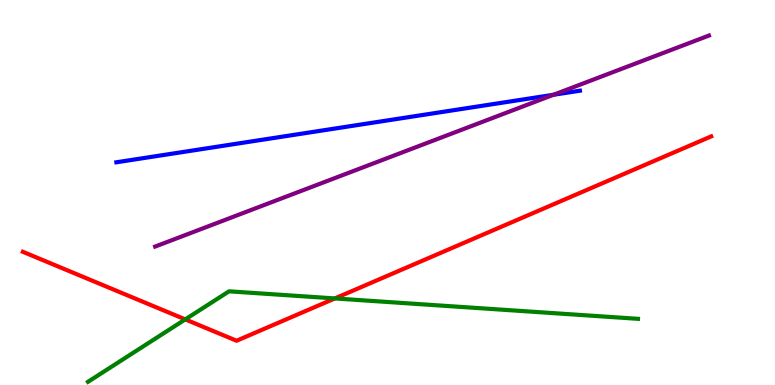[{'lines': ['blue', 'red'], 'intersections': []}, {'lines': ['green', 'red'], 'intersections': [{'x': 2.39, 'y': 1.7}, {'x': 4.32, 'y': 2.25}]}, {'lines': ['purple', 'red'], 'intersections': []}, {'lines': ['blue', 'green'], 'intersections': []}, {'lines': ['blue', 'purple'], 'intersections': [{'x': 7.14, 'y': 7.54}]}, {'lines': ['green', 'purple'], 'intersections': []}]